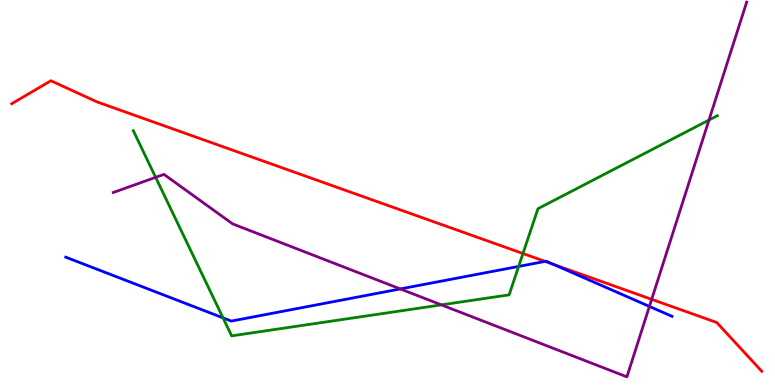[{'lines': ['blue', 'red'], 'intersections': [{'x': 7.03, 'y': 3.21}, {'x': 7.14, 'y': 3.14}]}, {'lines': ['green', 'red'], 'intersections': [{'x': 6.75, 'y': 3.42}]}, {'lines': ['purple', 'red'], 'intersections': [{'x': 8.41, 'y': 2.22}]}, {'lines': ['blue', 'green'], 'intersections': [{'x': 2.88, 'y': 1.74}, {'x': 6.69, 'y': 3.08}]}, {'lines': ['blue', 'purple'], 'intersections': [{'x': 5.17, 'y': 2.5}, {'x': 8.38, 'y': 2.04}]}, {'lines': ['green', 'purple'], 'intersections': [{'x': 2.01, 'y': 5.39}, {'x': 5.7, 'y': 2.08}, {'x': 9.15, 'y': 6.88}]}]